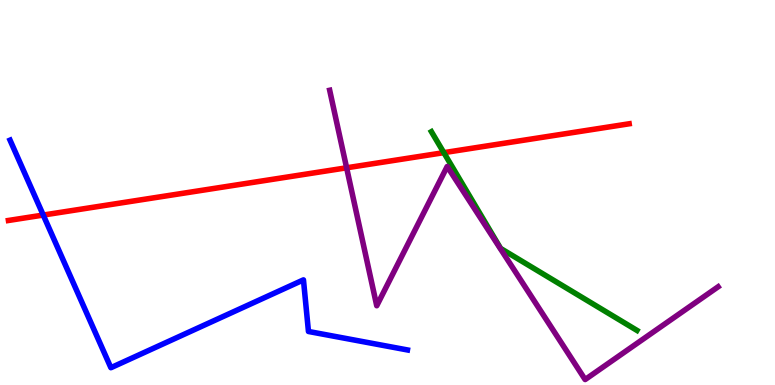[{'lines': ['blue', 'red'], 'intersections': [{'x': 0.558, 'y': 4.41}]}, {'lines': ['green', 'red'], 'intersections': [{'x': 5.73, 'y': 6.03}]}, {'lines': ['purple', 'red'], 'intersections': [{'x': 4.47, 'y': 5.64}]}, {'lines': ['blue', 'green'], 'intersections': []}, {'lines': ['blue', 'purple'], 'intersections': []}, {'lines': ['green', 'purple'], 'intersections': []}]